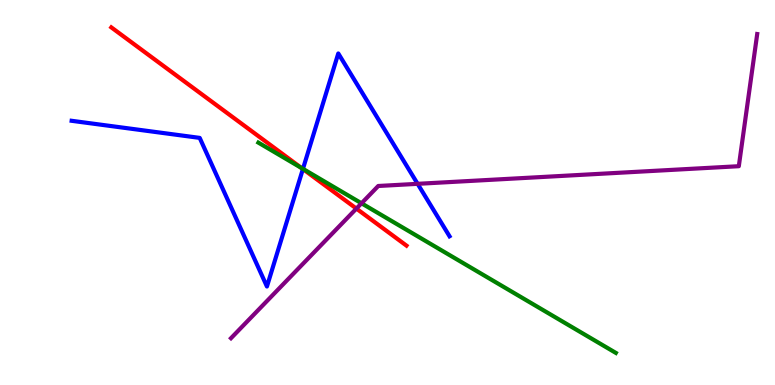[{'lines': ['blue', 'red'], 'intersections': [{'x': 3.91, 'y': 5.61}]}, {'lines': ['green', 'red'], 'intersections': [{'x': 3.89, 'y': 5.64}]}, {'lines': ['purple', 'red'], 'intersections': [{'x': 4.6, 'y': 4.58}]}, {'lines': ['blue', 'green'], 'intersections': [{'x': 3.91, 'y': 5.61}]}, {'lines': ['blue', 'purple'], 'intersections': [{'x': 5.39, 'y': 5.23}]}, {'lines': ['green', 'purple'], 'intersections': [{'x': 4.66, 'y': 4.72}]}]